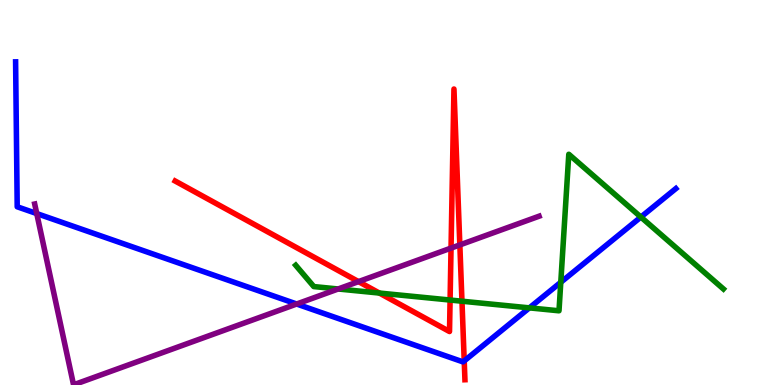[{'lines': ['blue', 'red'], 'intersections': [{'x': 5.99, 'y': 0.626}]}, {'lines': ['green', 'red'], 'intersections': [{'x': 4.9, 'y': 2.39}, {'x': 5.81, 'y': 2.21}, {'x': 5.96, 'y': 2.18}]}, {'lines': ['purple', 'red'], 'intersections': [{'x': 4.63, 'y': 2.69}, {'x': 5.82, 'y': 3.56}, {'x': 5.93, 'y': 3.64}]}, {'lines': ['blue', 'green'], 'intersections': [{'x': 6.83, 'y': 2.0}, {'x': 7.24, 'y': 2.67}, {'x': 8.27, 'y': 4.36}]}, {'lines': ['blue', 'purple'], 'intersections': [{'x': 0.474, 'y': 4.45}, {'x': 3.83, 'y': 2.1}]}, {'lines': ['green', 'purple'], 'intersections': [{'x': 4.36, 'y': 2.49}]}]